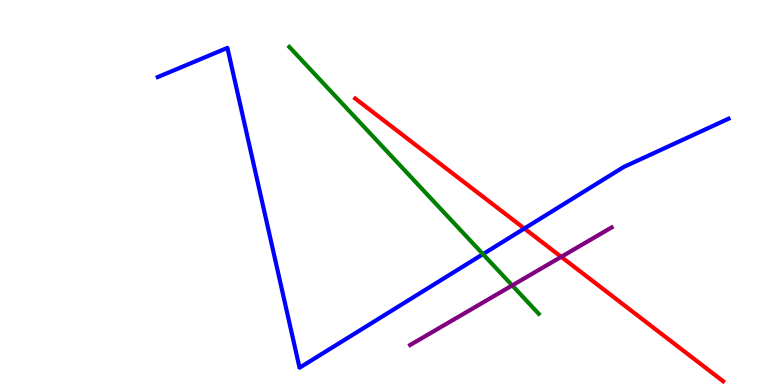[{'lines': ['blue', 'red'], 'intersections': [{'x': 6.77, 'y': 4.06}]}, {'lines': ['green', 'red'], 'intersections': []}, {'lines': ['purple', 'red'], 'intersections': [{'x': 7.24, 'y': 3.33}]}, {'lines': ['blue', 'green'], 'intersections': [{'x': 6.23, 'y': 3.4}]}, {'lines': ['blue', 'purple'], 'intersections': []}, {'lines': ['green', 'purple'], 'intersections': [{'x': 6.61, 'y': 2.59}]}]